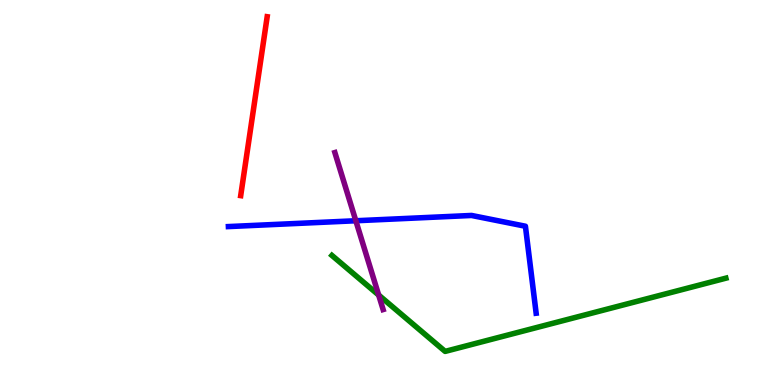[{'lines': ['blue', 'red'], 'intersections': []}, {'lines': ['green', 'red'], 'intersections': []}, {'lines': ['purple', 'red'], 'intersections': []}, {'lines': ['blue', 'green'], 'intersections': []}, {'lines': ['blue', 'purple'], 'intersections': [{'x': 4.59, 'y': 4.27}]}, {'lines': ['green', 'purple'], 'intersections': [{'x': 4.89, 'y': 2.34}]}]